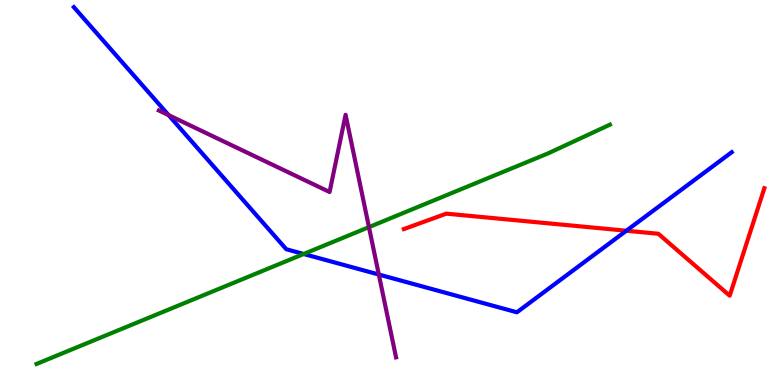[{'lines': ['blue', 'red'], 'intersections': [{'x': 8.08, 'y': 4.01}]}, {'lines': ['green', 'red'], 'intersections': []}, {'lines': ['purple', 'red'], 'intersections': []}, {'lines': ['blue', 'green'], 'intersections': [{'x': 3.92, 'y': 3.4}]}, {'lines': ['blue', 'purple'], 'intersections': [{'x': 2.18, 'y': 7.01}, {'x': 4.89, 'y': 2.87}]}, {'lines': ['green', 'purple'], 'intersections': [{'x': 4.76, 'y': 4.1}]}]